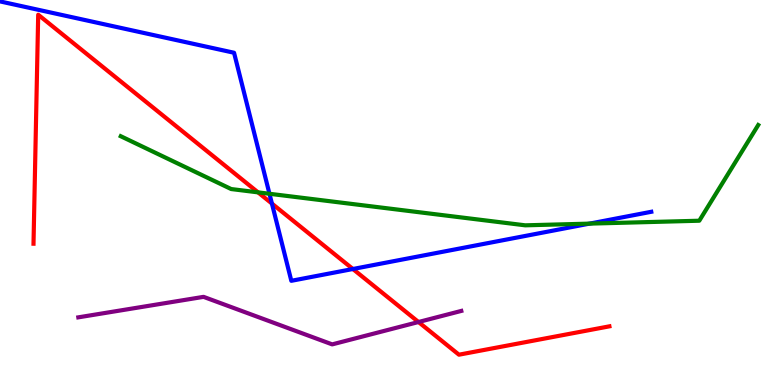[{'lines': ['blue', 'red'], 'intersections': [{'x': 3.51, 'y': 4.71}, {'x': 4.55, 'y': 3.01}]}, {'lines': ['green', 'red'], 'intersections': [{'x': 3.33, 'y': 5.0}]}, {'lines': ['purple', 'red'], 'intersections': [{'x': 5.4, 'y': 1.64}]}, {'lines': ['blue', 'green'], 'intersections': [{'x': 3.48, 'y': 4.97}, {'x': 7.61, 'y': 4.19}]}, {'lines': ['blue', 'purple'], 'intersections': []}, {'lines': ['green', 'purple'], 'intersections': []}]